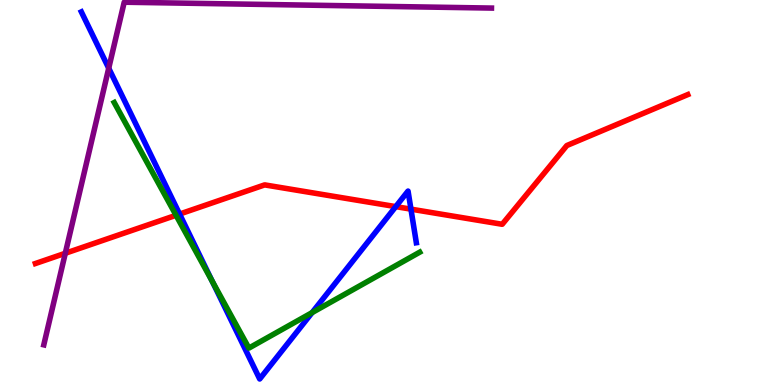[{'lines': ['blue', 'red'], 'intersections': [{'x': 2.32, 'y': 4.44}, {'x': 5.11, 'y': 4.63}, {'x': 5.3, 'y': 4.57}]}, {'lines': ['green', 'red'], 'intersections': [{'x': 2.27, 'y': 4.41}]}, {'lines': ['purple', 'red'], 'intersections': [{'x': 0.843, 'y': 3.42}]}, {'lines': ['blue', 'green'], 'intersections': [{'x': 2.74, 'y': 2.7}, {'x': 4.03, 'y': 1.88}]}, {'lines': ['blue', 'purple'], 'intersections': [{'x': 1.4, 'y': 8.23}]}, {'lines': ['green', 'purple'], 'intersections': []}]